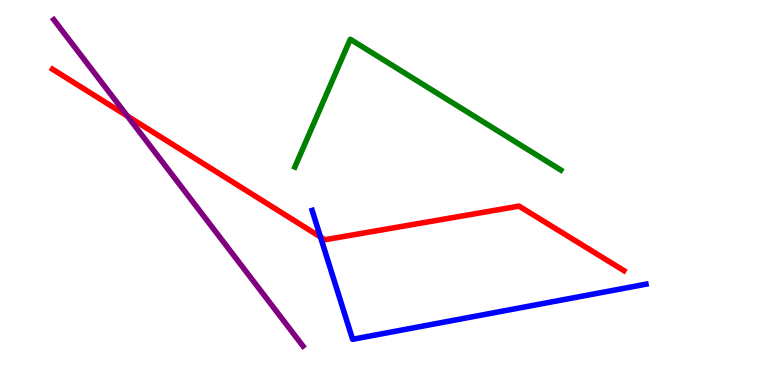[{'lines': ['blue', 'red'], 'intersections': [{'x': 4.14, 'y': 3.84}]}, {'lines': ['green', 'red'], 'intersections': []}, {'lines': ['purple', 'red'], 'intersections': [{'x': 1.64, 'y': 6.99}]}, {'lines': ['blue', 'green'], 'intersections': []}, {'lines': ['blue', 'purple'], 'intersections': []}, {'lines': ['green', 'purple'], 'intersections': []}]